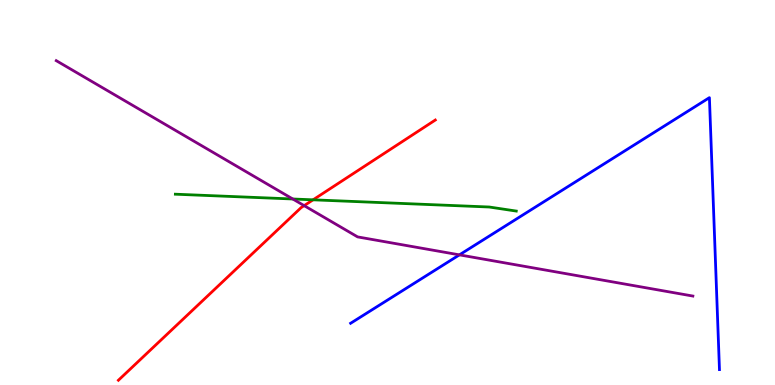[{'lines': ['blue', 'red'], 'intersections': []}, {'lines': ['green', 'red'], 'intersections': [{'x': 4.04, 'y': 4.81}]}, {'lines': ['purple', 'red'], 'intersections': [{'x': 3.92, 'y': 4.66}]}, {'lines': ['blue', 'green'], 'intersections': []}, {'lines': ['blue', 'purple'], 'intersections': [{'x': 5.93, 'y': 3.38}]}, {'lines': ['green', 'purple'], 'intersections': [{'x': 3.78, 'y': 4.83}]}]